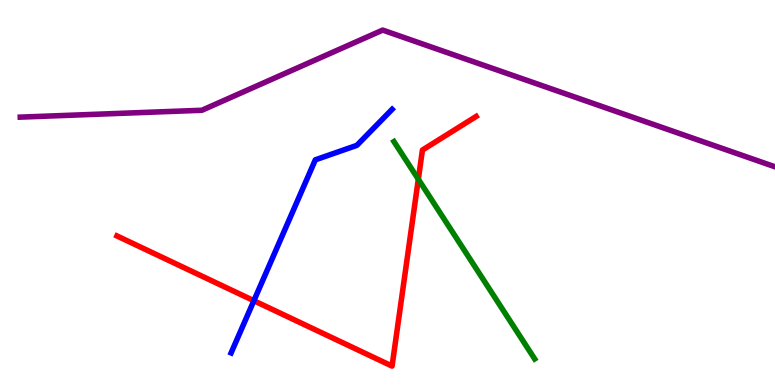[{'lines': ['blue', 'red'], 'intersections': [{'x': 3.28, 'y': 2.19}]}, {'lines': ['green', 'red'], 'intersections': [{'x': 5.4, 'y': 5.34}]}, {'lines': ['purple', 'red'], 'intersections': []}, {'lines': ['blue', 'green'], 'intersections': []}, {'lines': ['blue', 'purple'], 'intersections': []}, {'lines': ['green', 'purple'], 'intersections': []}]